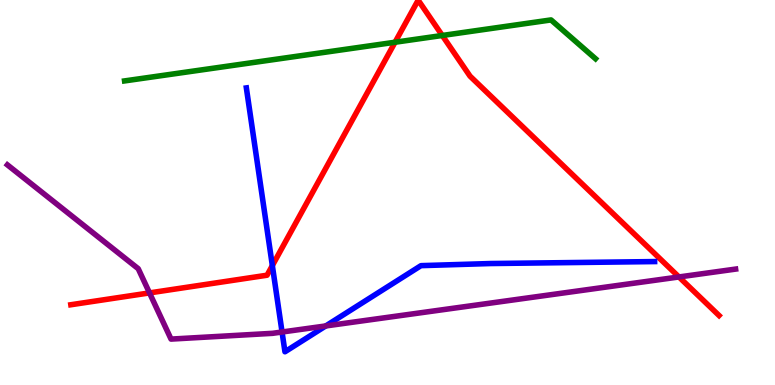[{'lines': ['blue', 'red'], 'intersections': [{'x': 3.51, 'y': 3.1}]}, {'lines': ['green', 'red'], 'intersections': [{'x': 5.1, 'y': 8.9}, {'x': 5.71, 'y': 9.08}]}, {'lines': ['purple', 'red'], 'intersections': [{'x': 1.93, 'y': 2.39}, {'x': 8.76, 'y': 2.81}]}, {'lines': ['blue', 'green'], 'intersections': []}, {'lines': ['blue', 'purple'], 'intersections': [{'x': 3.64, 'y': 1.38}, {'x': 4.2, 'y': 1.53}]}, {'lines': ['green', 'purple'], 'intersections': []}]